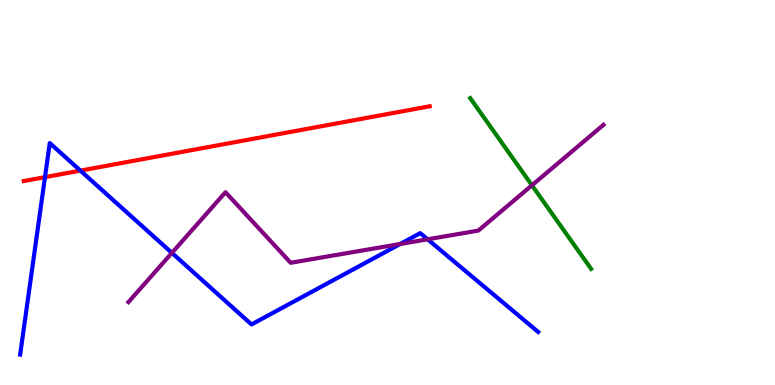[{'lines': ['blue', 'red'], 'intersections': [{'x': 0.58, 'y': 5.4}, {'x': 1.04, 'y': 5.57}]}, {'lines': ['green', 'red'], 'intersections': []}, {'lines': ['purple', 'red'], 'intersections': []}, {'lines': ['blue', 'green'], 'intersections': []}, {'lines': ['blue', 'purple'], 'intersections': [{'x': 2.22, 'y': 3.43}, {'x': 5.16, 'y': 3.66}, {'x': 5.52, 'y': 3.78}]}, {'lines': ['green', 'purple'], 'intersections': [{'x': 6.86, 'y': 5.19}]}]